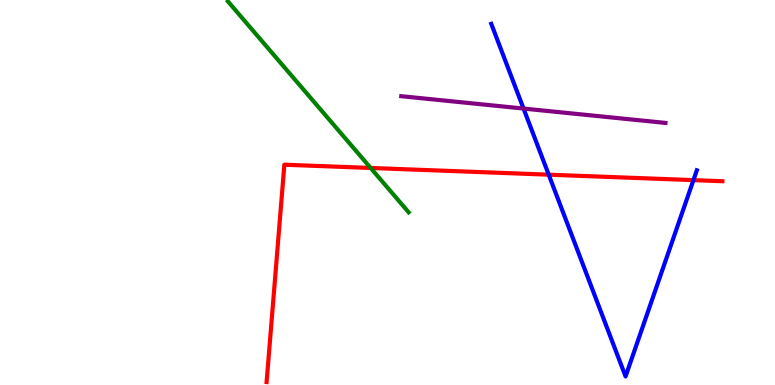[{'lines': ['blue', 'red'], 'intersections': [{'x': 7.08, 'y': 5.46}, {'x': 8.95, 'y': 5.32}]}, {'lines': ['green', 'red'], 'intersections': [{'x': 4.78, 'y': 5.64}]}, {'lines': ['purple', 'red'], 'intersections': []}, {'lines': ['blue', 'green'], 'intersections': []}, {'lines': ['blue', 'purple'], 'intersections': [{'x': 6.76, 'y': 7.18}]}, {'lines': ['green', 'purple'], 'intersections': []}]